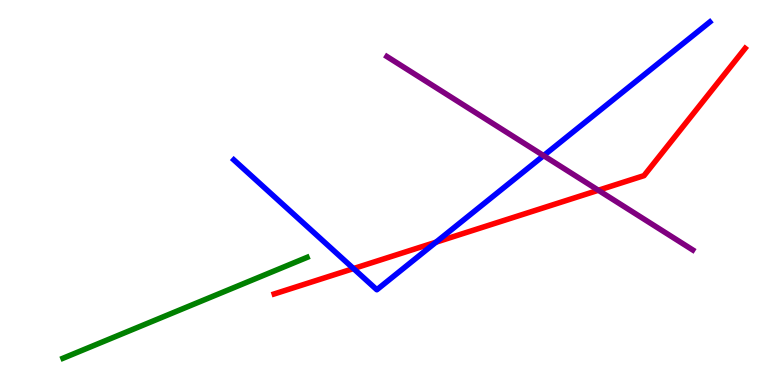[{'lines': ['blue', 'red'], 'intersections': [{'x': 4.56, 'y': 3.02}, {'x': 5.63, 'y': 3.71}]}, {'lines': ['green', 'red'], 'intersections': []}, {'lines': ['purple', 'red'], 'intersections': [{'x': 7.72, 'y': 5.06}]}, {'lines': ['blue', 'green'], 'intersections': []}, {'lines': ['blue', 'purple'], 'intersections': [{'x': 7.01, 'y': 5.96}]}, {'lines': ['green', 'purple'], 'intersections': []}]